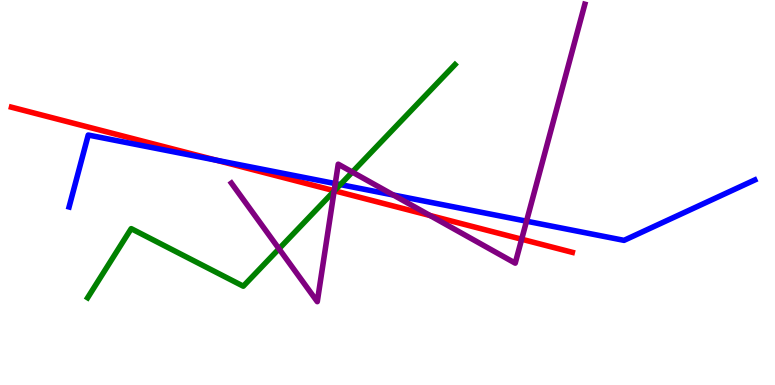[{'lines': ['blue', 'red'], 'intersections': [{'x': 2.79, 'y': 5.84}]}, {'lines': ['green', 'red'], 'intersections': [{'x': 4.32, 'y': 5.04}]}, {'lines': ['purple', 'red'], 'intersections': [{'x': 4.31, 'y': 5.05}, {'x': 5.55, 'y': 4.4}, {'x': 6.73, 'y': 3.79}]}, {'lines': ['blue', 'green'], 'intersections': [{'x': 4.39, 'y': 5.21}]}, {'lines': ['blue', 'purple'], 'intersections': [{'x': 4.33, 'y': 5.23}, {'x': 5.08, 'y': 4.93}, {'x': 6.79, 'y': 4.25}]}, {'lines': ['green', 'purple'], 'intersections': [{'x': 3.6, 'y': 3.54}, {'x': 4.31, 'y': 5.04}, {'x': 4.55, 'y': 5.53}]}]